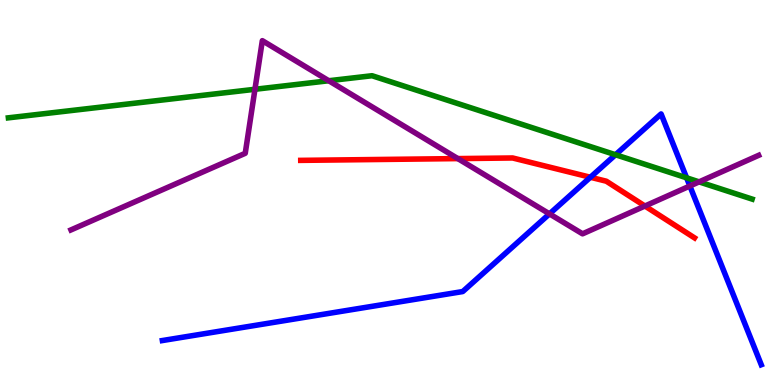[{'lines': ['blue', 'red'], 'intersections': [{'x': 7.62, 'y': 5.4}]}, {'lines': ['green', 'red'], 'intersections': []}, {'lines': ['purple', 'red'], 'intersections': [{'x': 5.91, 'y': 5.88}, {'x': 8.32, 'y': 4.65}]}, {'lines': ['blue', 'green'], 'intersections': [{'x': 7.94, 'y': 5.98}, {'x': 8.86, 'y': 5.38}]}, {'lines': ['blue', 'purple'], 'intersections': [{'x': 7.09, 'y': 4.44}, {'x': 8.9, 'y': 5.17}]}, {'lines': ['green', 'purple'], 'intersections': [{'x': 3.29, 'y': 7.68}, {'x': 4.24, 'y': 7.9}, {'x': 9.02, 'y': 5.28}]}]